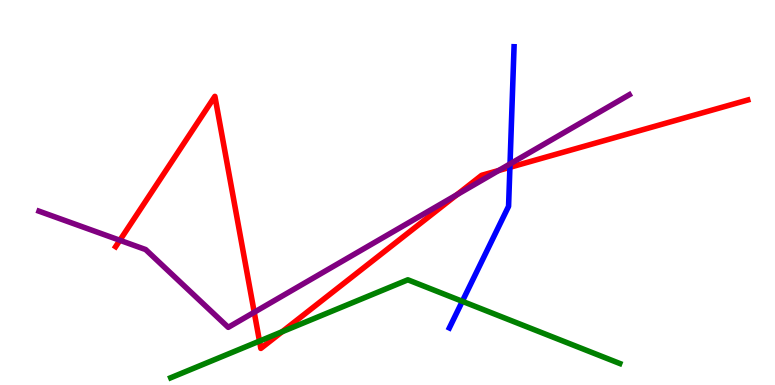[{'lines': ['blue', 'red'], 'intersections': [{'x': 6.58, 'y': 5.65}]}, {'lines': ['green', 'red'], 'intersections': [{'x': 3.35, 'y': 1.14}, {'x': 3.64, 'y': 1.38}]}, {'lines': ['purple', 'red'], 'intersections': [{'x': 1.55, 'y': 3.76}, {'x': 3.28, 'y': 1.89}, {'x': 5.89, 'y': 4.94}, {'x': 6.44, 'y': 5.57}]}, {'lines': ['blue', 'green'], 'intersections': [{'x': 5.97, 'y': 2.17}]}, {'lines': ['blue', 'purple'], 'intersections': [{'x': 6.58, 'y': 5.74}]}, {'lines': ['green', 'purple'], 'intersections': []}]